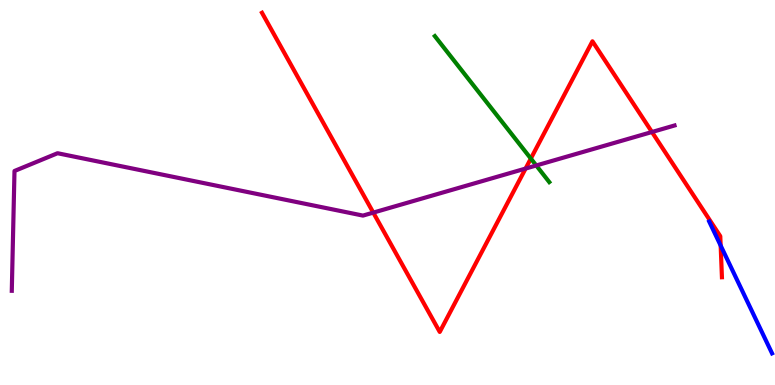[{'lines': ['blue', 'red'], 'intersections': [{'x': 9.3, 'y': 3.62}]}, {'lines': ['green', 'red'], 'intersections': [{'x': 6.85, 'y': 5.88}]}, {'lines': ['purple', 'red'], 'intersections': [{'x': 4.82, 'y': 4.48}, {'x': 6.78, 'y': 5.62}, {'x': 8.41, 'y': 6.57}]}, {'lines': ['blue', 'green'], 'intersections': []}, {'lines': ['blue', 'purple'], 'intersections': []}, {'lines': ['green', 'purple'], 'intersections': [{'x': 6.92, 'y': 5.7}]}]